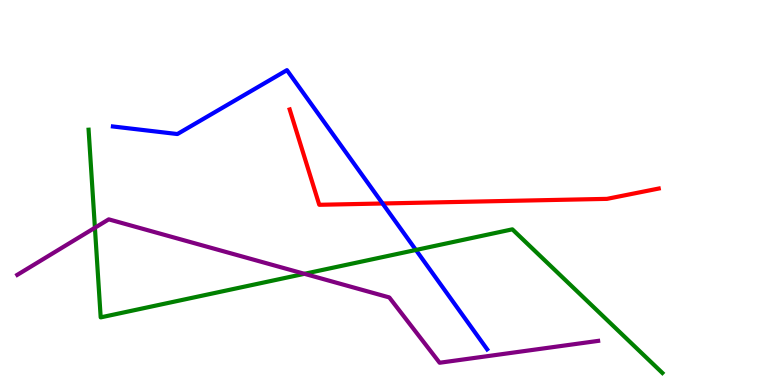[{'lines': ['blue', 'red'], 'intersections': [{'x': 4.94, 'y': 4.71}]}, {'lines': ['green', 'red'], 'intersections': []}, {'lines': ['purple', 'red'], 'intersections': []}, {'lines': ['blue', 'green'], 'intersections': [{'x': 5.37, 'y': 3.51}]}, {'lines': ['blue', 'purple'], 'intersections': []}, {'lines': ['green', 'purple'], 'intersections': [{'x': 1.22, 'y': 4.08}, {'x': 3.93, 'y': 2.89}]}]